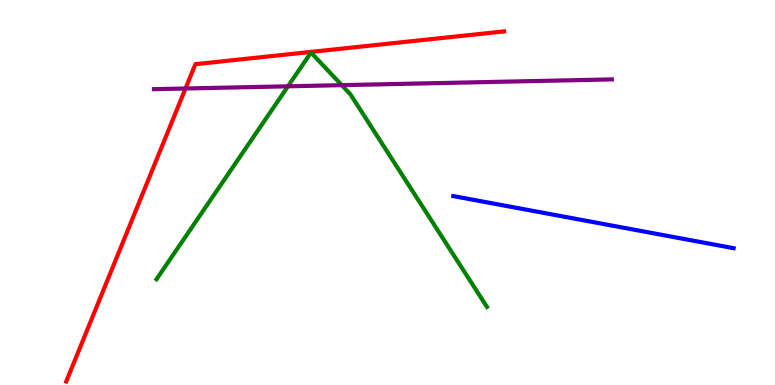[{'lines': ['blue', 'red'], 'intersections': []}, {'lines': ['green', 'red'], 'intersections': []}, {'lines': ['purple', 'red'], 'intersections': [{'x': 2.39, 'y': 7.7}]}, {'lines': ['blue', 'green'], 'intersections': []}, {'lines': ['blue', 'purple'], 'intersections': []}, {'lines': ['green', 'purple'], 'intersections': [{'x': 3.72, 'y': 7.76}, {'x': 4.41, 'y': 7.79}]}]